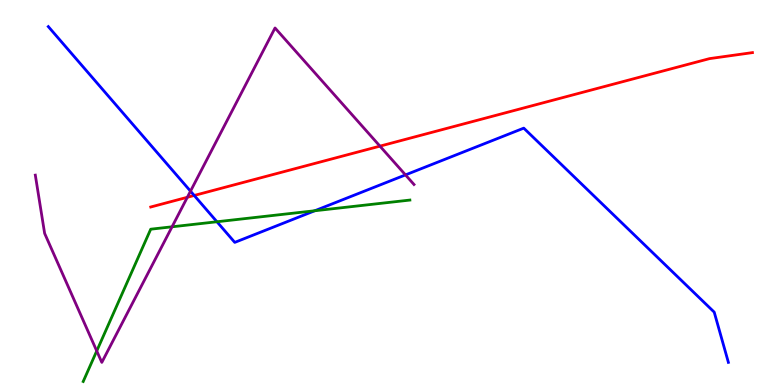[{'lines': ['blue', 'red'], 'intersections': [{'x': 2.51, 'y': 4.92}]}, {'lines': ['green', 'red'], 'intersections': []}, {'lines': ['purple', 'red'], 'intersections': [{'x': 2.42, 'y': 4.88}, {'x': 4.9, 'y': 6.2}]}, {'lines': ['blue', 'green'], 'intersections': [{'x': 2.8, 'y': 4.24}, {'x': 4.06, 'y': 4.53}]}, {'lines': ['blue', 'purple'], 'intersections': [{'x': 2.46, 'y': 5.03}, {'x': 5.23, 'y': 5.46}]}, {'lines': ['green', 'purple'], 'intersections': [{'x': 1.25, 'y': 0.884}, {'x': 2.22, 'y': 4.11}]}]